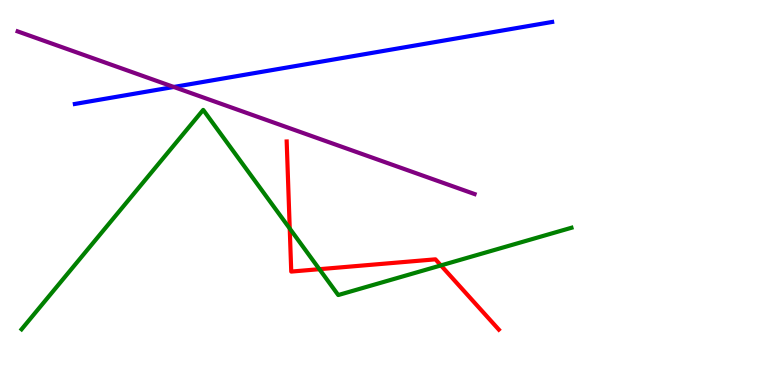[{'lines': ['blue', 'red'], 'intersections': []}, {'lines': ['green', 'red'], 'intersections': [{'x': 3.74, 'y': 4.06}, {'x': 4.12, 'y': 3.01}, {'x': 5.69, 'y': 3.11}]}, {'lines': ['purple', 'red'], 'intersections': []}, {'lines': ['blue', 'green'], 'intersections': []}, {'lines': ['blue', 'purple'], 'intersections': [{'x': 2.24, 'y': 7.74}]}, {'lines': ['green', 'purple'], 'intersections': []}]